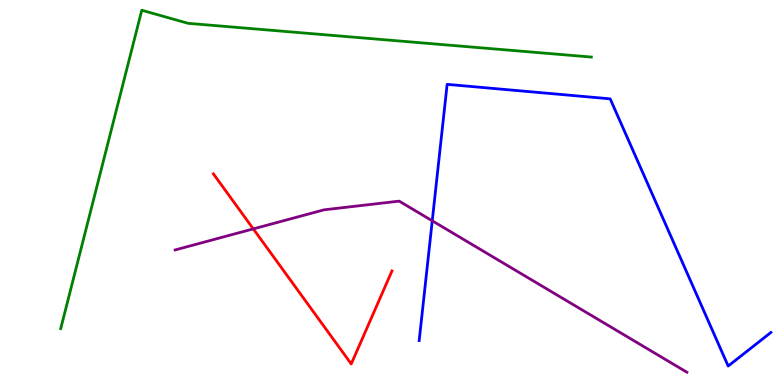[{'lines': ['blue', 'red'], 'intersections': []}, {'lines': ['green', 'red'], 'intersections': []}, {'lines': ['purple', 'red'], 'intersections': [{'x': 3.27, 'y': 4.05}]}, {'lines': ['blue', 'green'], 'intersections': []}, {'lines': ['blue', 'purple'], 'intersections': [{'x': 5.58, 'y': 4.26}]}, {'lines': ['green', 'purple'], 'intersections': []}]